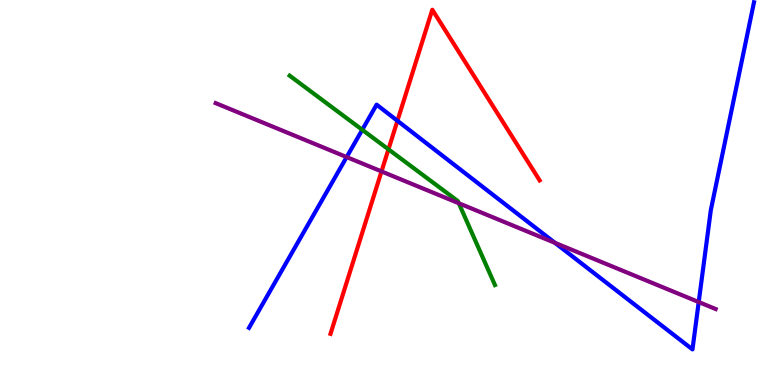[{'lines': ['blue', 'red'], 'intersections': [{'x': 5.13, 'y': 6.86}]}, {'lines': ['green', 'red'], 'intersections': [{'x': 5.01, 'y': 6.12}]}, {'lines': ['purple', 'red'], 'intersections': [{'x': 4.92, 'y': 5.55}]}, {'lines': ['blue', 'green'], 'intersections': [{'x': 4.67, 'y': 6.63}]}, {'lines': ['blue', 'purple'], 'intersections': [{'x': 4.47, 'y': 5.92}, {'x': 7.16, 'y': 3.69}, {'x': 9.02, 'y': 2.15}]}, {'lines': ['green', 'purple'], 'intersections': [{'x': 5.92, 'y': 4.72}]}]